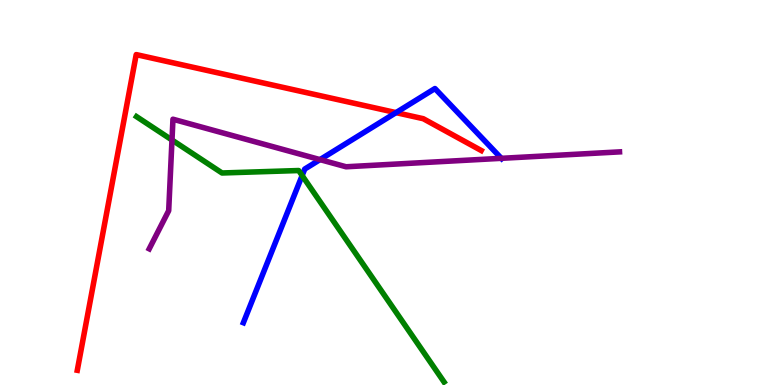[{'lines': ['blue', 'red'], 'intersections': [{'x': 5.11, 'y': 7.07}]}, {'lines': ['green', 'red'], 'intersections': []}, {'lines': ['purple', 'red'], 'intersections': []}, {'lines': ['blue', 'green'], 'intersections': [{'x': 3.9, 'y': 5.44}]}, {'lines': ['blue', 'purple'], 'intersections': [{'x': 4.13, 'y': 5.85}, {'x': 6.47, 'y': 5.89}]}, {'lines': ['green', 'purple'], 'intersections': [{'x': 2.22, 'y': 6.36}]}]